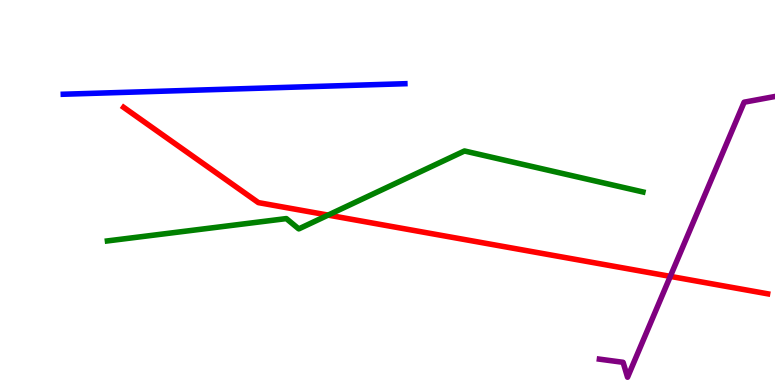[{'lines': ['blue', 'red'], 'intersections': []}, {'lines': ['green', 'red'], 'intersections': [{'x': 4.23, 'y': 4.41}]}, {'lines': ['purple', 'red'], 'intersections': [{'x': 8.65, 'y': 2.82}]}, {'lines': ['blue', 'green'], 'intersections': []}, {'lines': ['blue', 'purple'], 'intersections': []}, {'lines': ['green', 'purple'], 'intersections': []}]